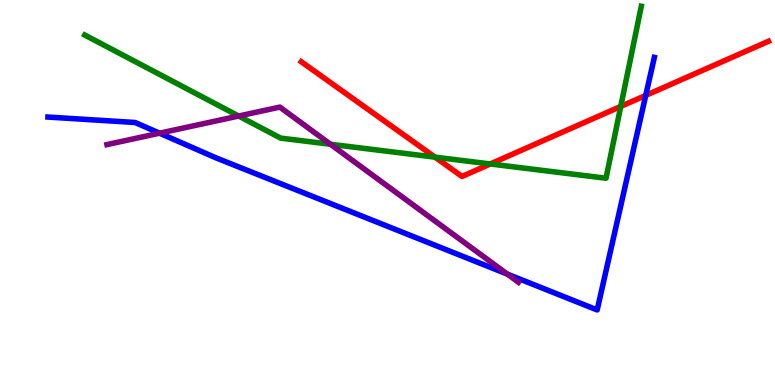[{'lines': ['blue', 'red'], 'intersections': [{'x': 8.33, 'y': 7.52}]}, {'lines': ['green', 'red'], 'intersections': [{'x': 5.61, 'y': 5.92}, {'x': 6.33, 'y': 5.74}, {'x': 8.01, 'y': 7.24}]}, {'lines': ['purple', 'red'], 'intersections': []}, {'lines': ['blue', 'green'], 'intersections': []}, {'lines': ['blue', 'purple'], 'intersections': [{'x': 2.06, 'y': 6.54}, {'x': 6.55, 'y': 2.88}]}, {'lines': ['green', 'purple'], 'intersections': [{'x': 3.08, 'y': 6.99}, {'x': 4.26, 'y': 6.25}]}]